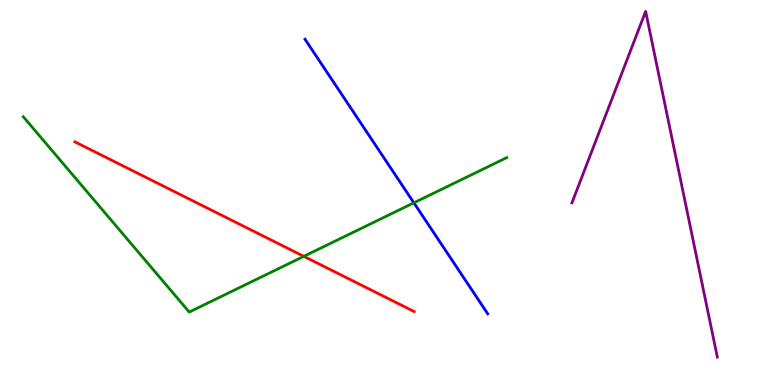[{'lines': ['blue', 'red'], 'intersections': []}, {'lines': ['green', 'red'], 'intersections': [{'x': 3.92, 'y': 3.34}]}, {'lines': ['purple', 'red'], 'intersections': []}, {'lines': ['blue', 'green'], 'intersections': [{'x': 5.34, 'y': 4.73}]}, {'lines': ['blue', 'purple'], 'intersections': []}, {'lines': ['green', 'purple'], 'intersections': []}]